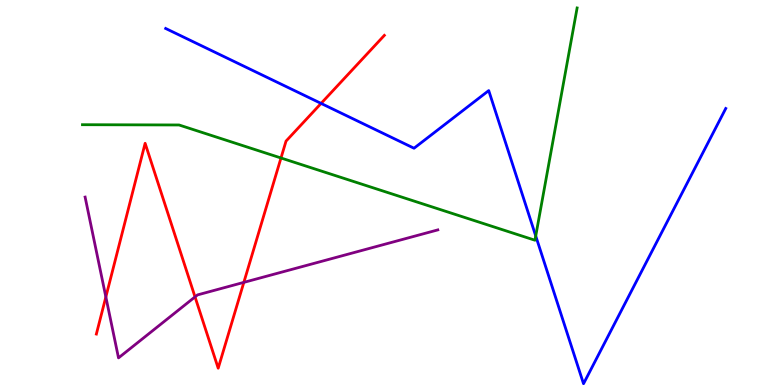[{'lines': ['blue', 'red'], 'intersections': [{'x': 4.14, 'y': 7.31}]}, {'lines': ['green', 'red'], 'intersections': [{'x': 3.63, 'y': 5.9}]}, {'lines': ['purple', 'red'], 'intersections': [{'x': 1.37, 'y': 2.29}, {'x': 2.52, 'y': 2.29}, {'x': 3.15, 'y': 2.67}]}, {'lines': ['blue', 'green'], 'intersections': [{'x': 6.91, 'y': 3.87}]}, {'lines': ['blue', 'purple'], 'intersections': []}, {'lines': ['green', 'purple'], 'intersections': []}]